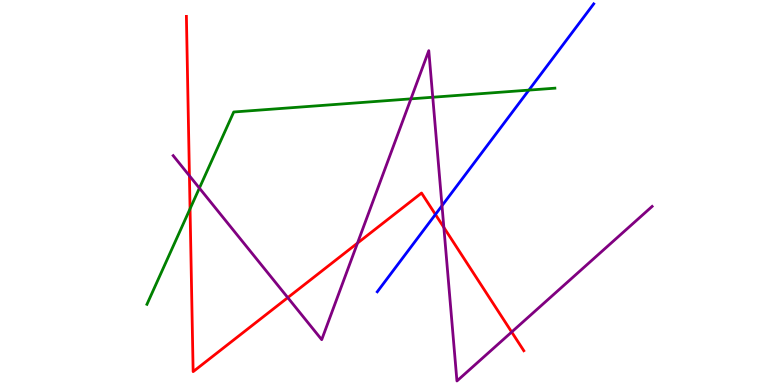[{'lines': ['blue', 'red'], 'intersections': [{'x': 5.62, 'y': 4.43}]}, {'lines': ['green', 'red'], 'intersections': [{'x': 2.45, 'y': 4.58}]}, {'lines': ['purple', 'red'], 'intersections': [{'x': 2.44, 'y': 5.44}, {'x': 3.71, 'y': 2.27}, {'x': 4.61, 'y': 3.69}, {'x': 5.73, 'y': 4.09}, {'x': 6.6, 'y': 1.38}]}, {'lines': ['blue', 'green'], 'intersections': [{'x': 6.82, 'y': 7.66}]}, {'lines': ['blue', 'purple'], 'intersections': [{'x': 5.7, 'y': 4.66}]}, {'lines': ['green', 'purple'], 'intersections': [{'x': 2.57, 'y': 5.11}, {'x': 5.3, 'y': 7.43}, {'x': 5.58, 'y': 7.47}]}]